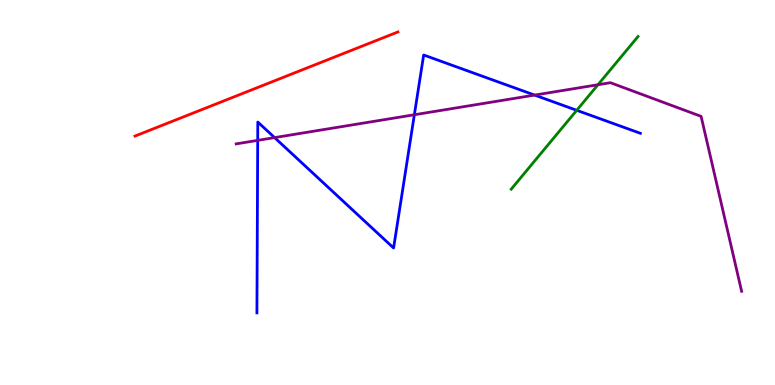[{'lines': ['blue', 'red'], 'intersections': []}, {'lines': ['green', 'red'], 'intersections': []}, {'lines': ['purple', 'red'], 'intersections': []}, {'lines': ['blue', 'green'], 'intersections': [{'x': 7.44, 'y': 7.14}]}, {'lines': ['blue', 'purple'], 'intersections': [{'x': 3.33, 'y': 6.35}, {'x': 3.54, 'y': 6.43}, {'x': 5.35, 'y': 7.02}, {'x': 6.9, 'y': 7.53}]}, {'lines': ['green', 'purple'], 'intersections': [{'x': 7.72, 'y': 7.8}]}]